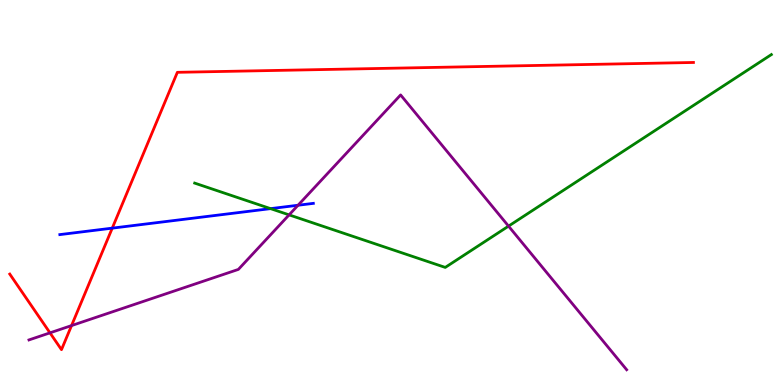[{'lines': ['blue', 'red'], 'intersections': [{'x': 1.45, 'y': 4.07}]}, {'lines': ['green', 'red'], 'intersections': []}, {'lines': ['purple', 'red'], 'intersections': [{'x': 0.645, 'y': 1.35}, {'x': 0.923, 'y': 1.54}]}, {'lines': ['blue', 'green'], 'intersections': [{'x': 3.49, 'y': 4.58}]}, {'lines': ['blue', 'purple'], 'intersections': [{'x': 3.85, 'y': 4.67}]}, {'lines': ['green', 'purple'], 'intersections': [{'x': 3.73, 'y': 4.42}, {'x': 6.56, 'y': 4.13}]}]